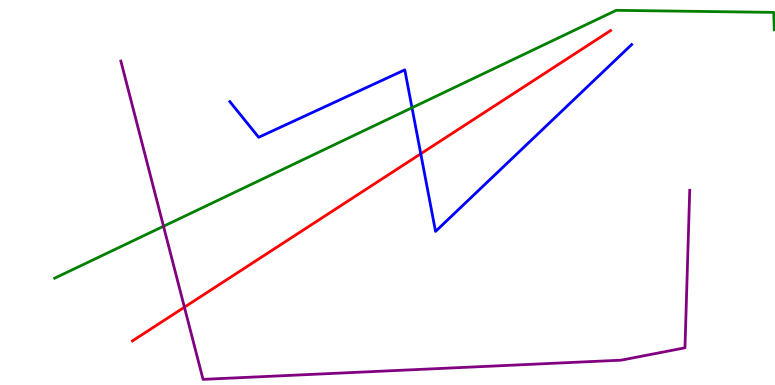[{'lines': ['blue', 'red'], 'intersections': [{'x': 5.43, 'y': 6.01}]}, {'lines': ['green', 'red'], 'intersections': []}, {'lines': ['purple', 'red'], 'intersections': [{'x': 2.38, 'y': 2.02}]}, {'lines': ['blue', 'green'], 'intersections': [{'x': 5.32, 'y': 7.2}]}, {'lines': ['blue', 'purple'], 'intersections': []}, {'lines': ['green', 'purple'], 'intersections': [{'x': 2.11, 'y': 4.12}]}]